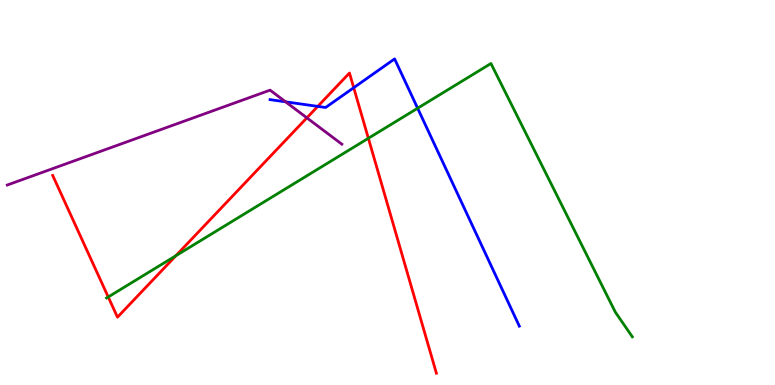[{'lines': ['blue', 'red'], 'intersections': [{'x': 4.1, 'y': 7.24}, {'x': 4.56, 'y': 7.72}]}, {'lines': ['green', 'red'], 'intersections': [{'x': 1.4, 'y': 2.29}, {'x': 2.27, 'y': 3.36}, {'x': 4.75, 'y': 6.41}]}, {'lines': ['purple', 'red'], 'intersections': [{'x': 3.96, 'y': 6.94}]}, {'lines': ['blue', 'green'], 'intersections': [{'x': 5.39, 'y': 7.19}]}, {'lines': ['blue', 'purple'], 'intersections': [{'x': 3.69, 'y': 7.36}]}, {'lines': ['green', 'purple'], 'intersections': []}]